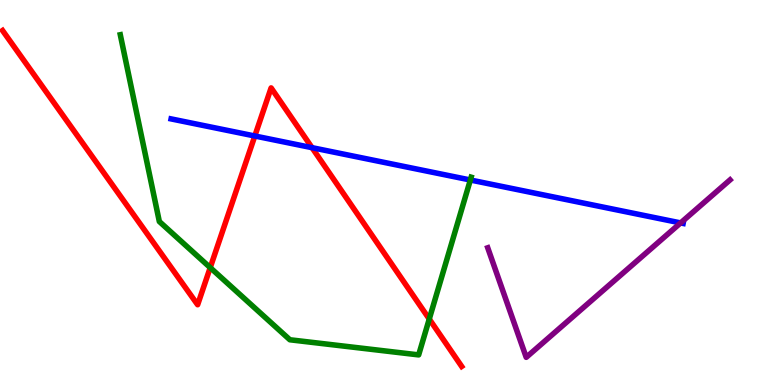[{'lines': ['blue', 'red'], 'intersections': [{'x': 3.29, 'y': 6.47}, {'x': 4.03, 'y': 6.16}]}, {'lines': ['green', 'red'], 'intersections': [{'x': 2.71, 'y': 3.05}, {'x': 5.54, 'y': 1.71}]}, {'lines': ['purple', 'red'], 'intersections': []}, {'lines': ['blue', 'green'], 'intersections': [{'x': 6.07, 'y': 5.32}]}, {'lines': ['blue', 'purple'], 'intersections': [{'x': 8.78, 'y': 4.21}]}, {'lines': ['green', 'purple'], 'intersections': []}]